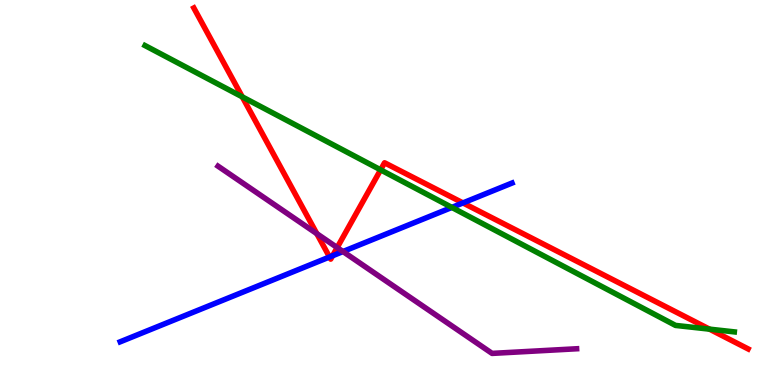[{'lines': ['blue', 'red'], 'intersections': [{'x': 4.25, 'y': 3.32}, {'x': 4.29, 'y': 3.36}, {'x': 5.97, 'y': 4.73}]}, {'lines': ['green', 'red'], 'intersections': [{'x': 3.13, 'y': 7.48}, {'x': 4.91, 'y': 5.59}, {'x': 9.15, 'y': 1.45}]}, {'lines': ['purple', 'red'], 'intersections': [{'x': 4.09, 'y': 3.93}, {'x': 4.35, 'y': 3.57}]}, {'lines': ['blue', 'green'], 'intersections': [{'x': 5.83, 'y': 4.61}]}, {'lines': ['blue', 'purple'], 'intersections': [{'x': 4.43, 'y': 3.47}]}, {'lines': ['green', 'purple'], 'intersections': []}]